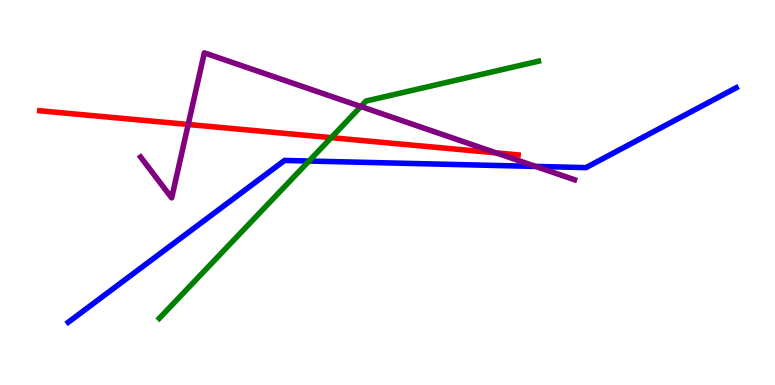[{'lines': ['blue', 'red'], 'intersections': []}, {'lines': ['green', 'red'], 'intersections': [{'x': 4.27, 'y': 6.42}]}, {'lines': ['purple', 'red'], 'intersections': [{'x': 2.43, 'y': 6.77}, {'x': 6.4, 'y': 6.03}]}, {'lines': ['blue', 'green'], 'intersections': [{'x': 3.99, 'y': 5.82}]}, {'lines': ['blue', 'purple'], 'intersections': [{'x': 6.91, 'y': 5.68}]}, {'lines': ['green', 'purple'], 'intersections': [{'x': 4.66, 'y': 7.23}]}]